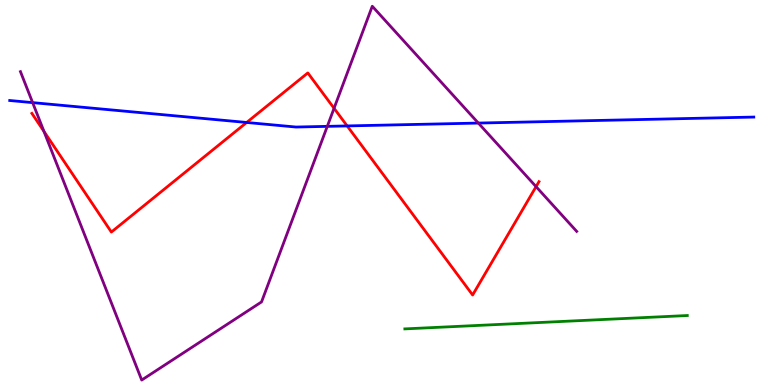[{'lines': ['blue', 'red'], 'intersections': [{'x': 3.18, 'y': 6.82}, {'x': 4.48, 'y': 6.73}]}, {'lines': ['green', 'red'], 'intersections': []}, {'lines': ['purple', 'red'], 'intersections': [{'x': 0.567, 'y': 6.59}, {'x': 4.31, 'y': 7.19}, {'x': 6.92, 'y': 5.15}]}, {'lines': ['blue', 'green'], 'intersections': []}, {'lines': ['blue', 'purple'], 'intersections': [{'x': 0.421, 'y': 7.33}, {'x': 4.22, 'y': 6.72}, {'x': 6.17, 'y': 6.8}]}, {'lines': ['green', 'purple'], 'intersections': []}]